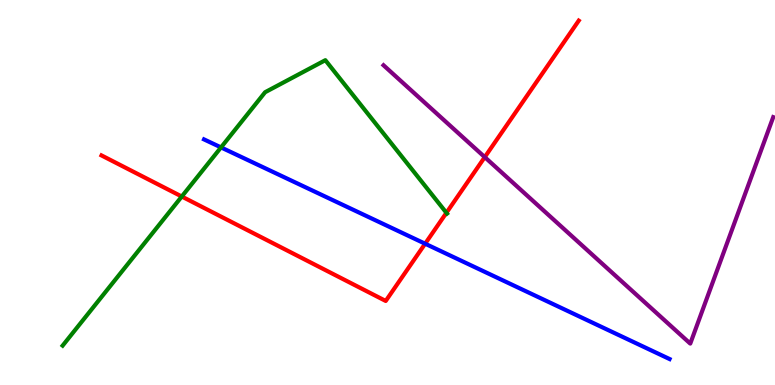[{'lines': ['blue', 'red'], 'intersections': [{'x': 5.49, 'y': 3.67}]}, {'lines': ['green', 'red'], 'intersections': [{'x': 2.35, 'y': 4.9}, {'x': 5.76, 'y': 4.47}]}, {'lines': ['purple', 'red'], 'intersections': [{'x': 6.25, 'y': 5.92}]}, {'lines': ['blue', 'green'], 'intersections': [{'x': 2.85, 'y': 6.17}]}, {'lines': ['blue', 'purple'], 'intersections': []}, {'lines': ['green', 'purple'], 'intersections': []}]